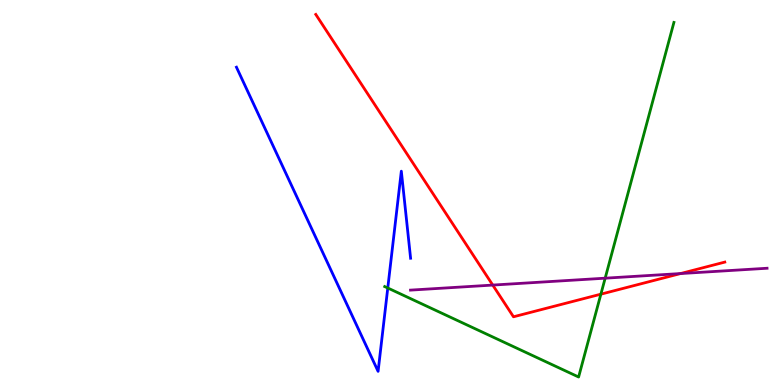[{'lines': ['blue', 'red'], 'intersections': []}, {'lines': ['green', 'red'], 'intersections': [{'x': 7.75, 'y': 2.36}]}, {'lines': ['purple', 'red'], 'intersections': [{'x': 6.36, 'y': 2.6}, {'x': 8.78, 'y': 2.89}]}, {'lines': ['blue', 'green'], 'intersections': [{'x': 5.0, 'y': 2.52}]}, {'lines': ['blue', 'purple'], 'intersections': []}, {'lines': ['green', 'purple'], 'intersections': [{'x': 7.81, 'y': 2.77}]}]